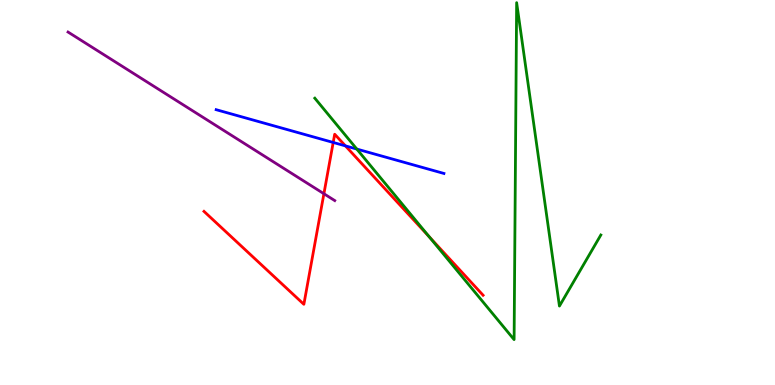[{'lines': ['blue', 'red'], 'intersections': [{'x': 4.3, 'y': 6.3}, {'x': 4.46, 'y': 6.21}]}, {'lines': ['green', 'red'], 'intersections': [{'x': 5.54, 'y': 3.85}]}, {'lines': ['purple', 'red'], 'intersections': [{'x': 4.18, 'y': 4.97}]}, {'lines': ['blue', 'green'], 'intersections': [{'x': 4.6, 'y': 6.13}]}, {'lines': ['blue', 'purple'], 'intersections': []}, {'lines': ['green', 'purple'], 'intersections': []}]